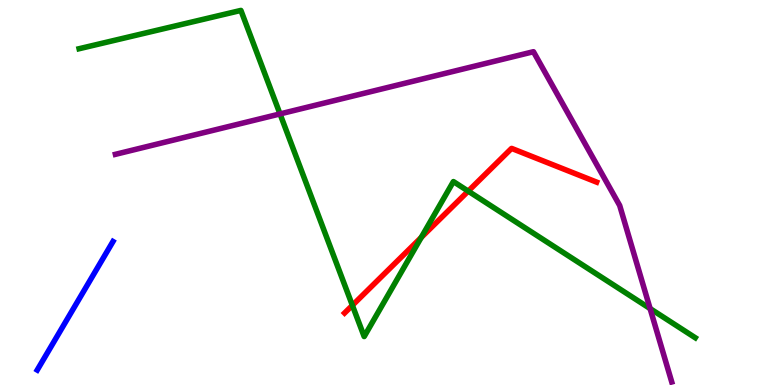[{'lines': ['blue', 'red'], 'intersections': []}, {'lines': ['green', 'red'], 'intersections': [{'x': 4.55, 'y': 2.07}, {'x': 5.44, 'y': 3.83}, {'x': 6.04, 'y': 5.04}]}, {'lines': ['purple', 'red'], 'intersections': []}, {'lines': ['blue', 'green'], 'intersections': []}, {'lines': ['blue', 'purple'], 'intersections': []}, {'lines': ['green', 'purple'], 'intersections': [{'x': 3.61, 'y': 7.04}, {'x': 8.39, 'y': 1.99}]}]